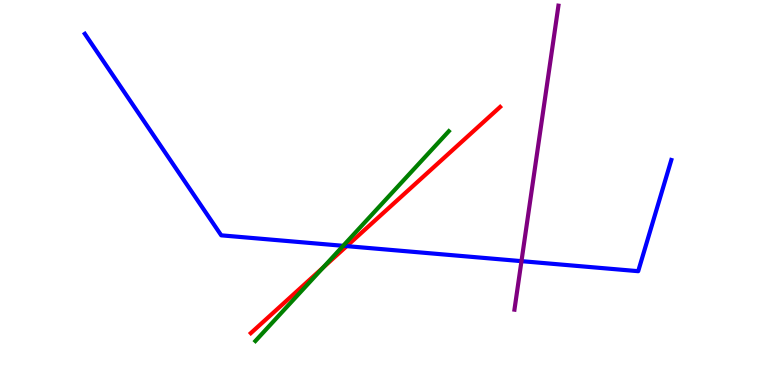[{'lines': ['blue', 'red'], 'intersections': [{'x': 4.47, 'y': 3.61}]}, {'lines': ['green', 'red'], 'intersections': [{'x': 4.17, 'y': 3.05}]}, {'lines': ['purple', 'red'], 'intersections': []}, {'lines': ['blue', 'green'], 'intersections': [{'x': 4.43, 'y': 3.62}]}, {'lines': ['blue', 'purple'], 'intersections': [{'x': 6.73, 'y': 3.22}]}, {'lines': ['green', 'purple'], 'intersections': []}]